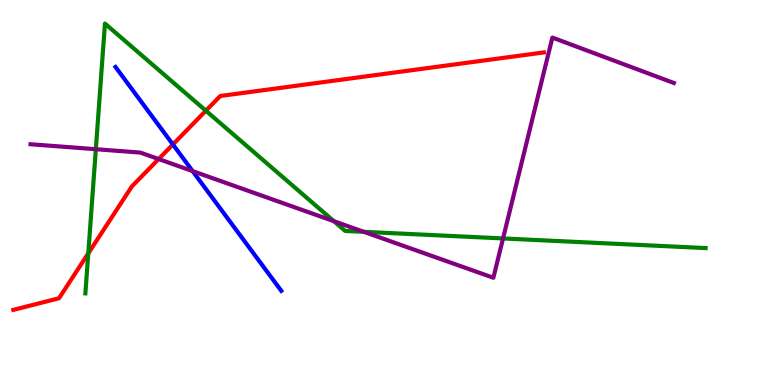[{'lines': ['blue', 'red'], 'intersections': [{'x': 2.23, 'y': 6.25}]}, {'lines': ['green', 'red'], 'intersections': [{'x': 1.14, 'y': 3.42}, {'x': 2.66, 'y': 7.12}]}, {'lines': ['purple', 'red'], 'intersections': [{'x': 2.05, 'y': 5.87}]}, {'lines': ['blue', 'green'], 'intersections': []}, {'lines': ['blue', 'purple'], 'intersections': [{'x': 2.49, 'y': 5.56}]}, {'lines': ['green', 'purple'], 'intersections': [{'x': 1.24, 'y': 6.12}, {'x': 4.31, 'y': 4.25}, {'x': 4.69, 'y': 3.98}, {'x': 6.49, 'y': 3.81}]}]